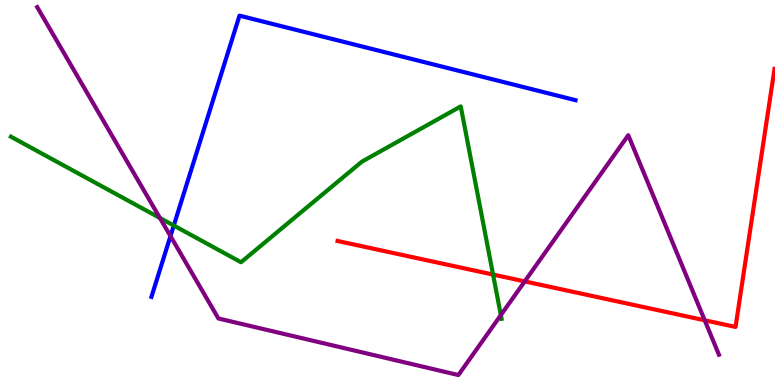[{'lines': ['blue', 'red'], 'intersections': []}, {'lines': ['green', 'red'], 'intersections': [{'x': 6.36, 'y': 2.87}]}, {'lines': ['purple', 'red'], 'intersections': [{'x': 6.77, 'y': 2.69}, {'x': 9.09, 'y': 1.68}]}, {'lines': ['blue', 'green'], 'intersections': [{'x': 2.24, 'y': 4.14}]}, {'lines': ['blue', 'purple'], 'intersections': [{'x': 2.2, 'y': 3.87}]}, {'lines': ['green', 'purple'], 'intersections': [{'x': 2.06, 'y': 4.34}, {'x': 6.46, 'y': 1.82}]}]